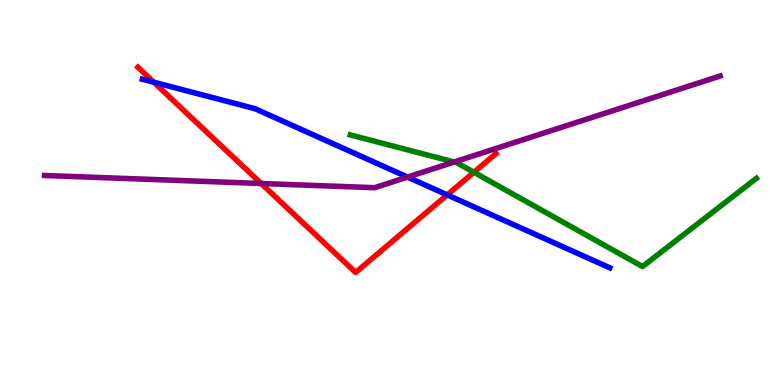[{'lines': ['blue', 'red'], 'intersections': [{'x': 1.98, 'y': 7.86}, {'x': 5.77, 'y': 4.94}]}, {'lines': ['green', 'red'], 'intersections': [{'x': 6.12, 'y': 5.53}]}, {'lines': ['purple', 'red'], 'intersections': [{'x': 3.37, 'y': 5.23}]}, {'lines': ['blue', 'green'], 'intersections': []}, {'lines': ['blue', 'purple'], 'intersections': [{'x': 5.26, 'y': 5.4}]}, {'lines': ['green', 'purple'], 'intersections': [{'x': 5.86, 'y': 5.79}]}]